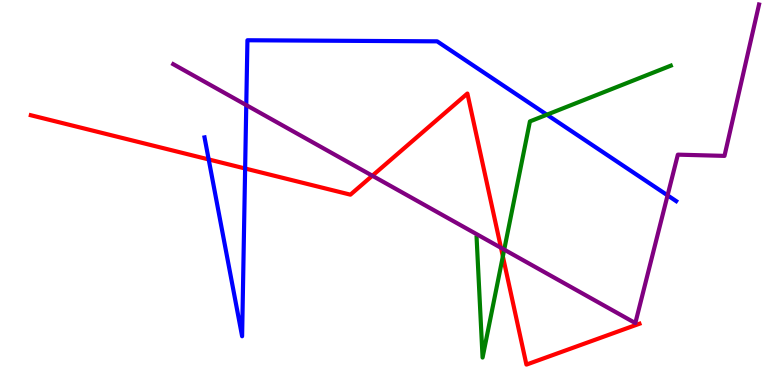[{'lines': ['blue', 'red'], 'intersections': [{'x': 2.69, 'y': 5.86}, {'x': 3.16, 'y': 5.62}]}, {'lines': ['green', 'red'], 'intersections': [{'x': 6.49, 'y': 3.34}]}, {'lines': ['purple', 'red'], 'intersections': [{'x': 4.8, 'y': 5.44}, {'x': 6.46, 'y': 3.56}]}, {'lines': ['blue', 'green'], 'intersections': [{'x': 7.06, 'y': 7.02}]}, {'lines': ['blue', 'purple'], 'intersections': [{'x': 3.18, 'y': 7.27}, {'x': 8.61, 'y': 4.93}]}, {'lines': ['green', 'purple'], 'intersections': [{'x': 6.51, 'y': 3.52}]}]